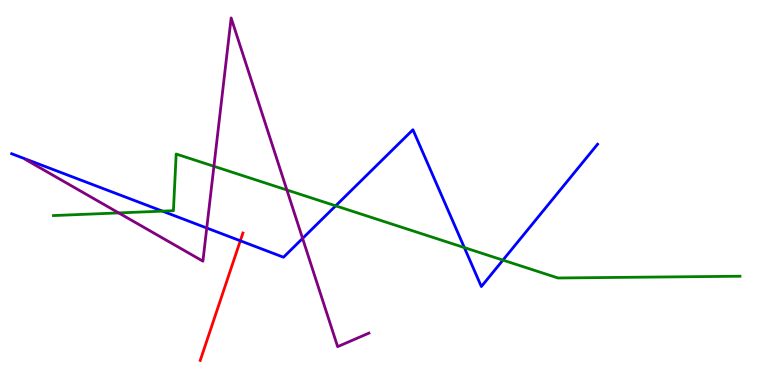[{'lines': ['blue', 'red'], 'intersections': [{'x': 3.1, 'y': 3.75}]}, {'lines': ['green', 'red'], 'intersections': []}, {'lines': ['purple', 'red'], 'intersections': []}, {'lines': ['blue', 'green'], 'intersections': [{'x': 2.1, 'y': 4.52}, {'x': 4.33, 'y': 4.65}, {'x': 5.99, 'y': 3.57}, {'x': 6.49, 'y': 3.24}]}, {'lines': ['blue', 'purple'], 'intersections': [{'x': 2.67, 'y': 4.08}, {'x': 3.9, 'y': 3.81}]}, {'lines': ['green', 'purple'], 'intersections': [{'x': 1.53, 'y': 4.47}, {'x': 2.76, 'y': 5.68}, {'x': 3.7, 'y': 5.07}]}]